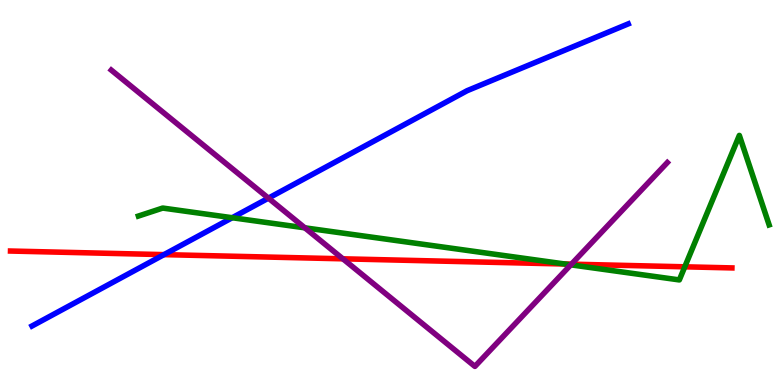[{'lines': ['blue', 'red'], 'intersections': [{'x': 2.12, 'y': 3.39}]}, {'lines': ['green', 'red'], 'intersections': [{'x': 7.29, 'y': 3.14}, {'x': 8.84, 'y': 3.07}]}, {'lines': ['purple', 'red'], 'intersections': [{'x': 4.42, 'y': 3.28}, {'x': 7.37, 'y': 3.14}]}, {'lines': ['blue', 'green'], 'intersections': [{'x': 3.0, 'y': 4.34}]}, {'lines': ['blue', 'purple'], 'intersections': [{'x': 3.46, 'y': 4.85}]}, {'lines': ['green', 'purple'], 'intersections': [{'x': 3.93, 'y': 4.08}, {'x': 7.37, 'y': 3.12}]}]